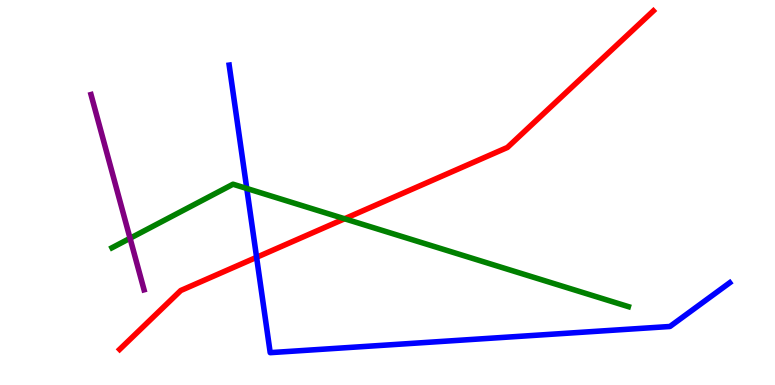[{'lines': ['blue', 'red'], 'intersections': [{'x': 3.31, 'y': 3.32}]}, {'lines': ['green', 'red'], 'intersections': [{'x': 4.45, 'y': 4.32}]}, {'lines': ['purple', 'red'], 'intersections': []}, {'lines': ['blue', 'green'], 'intersections': [{'x': 3.18, 'y': 5.1}]}, {'lines': ['blue', 'purple'], 'intersections': []}, {'lines': ['green', 'purple'], 'intersections': [{'x': 1.68, 'y': 3.81}]}]